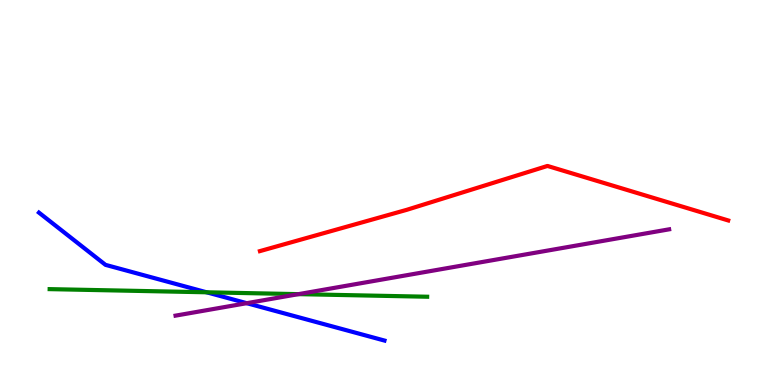[{'lines': ['blue', 'red'], 'intersections': []}, {'lines': ['green', 'red'], 'intersections': []}, {'lines': ['purple', 'red'], 'intersections': []}, {'lines': ['blue', 'green'], 'intersections': [{'x': 2.67, 'y': 2.41}]}, {'lines': ['blue', 'purple'], 'intersections': [{'x': 3.18, 'y': 2.13}]}, {'lines': ['green', 'purple'], 'intersections': [{'x': 3.85, 'y': 2.36}]}]